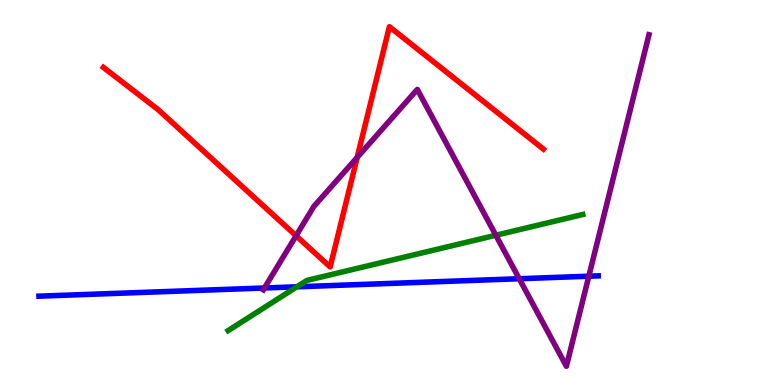[{'lines': ['blue', 'red'], 'intersections': []}, {'lines': ['green', 'red'], 'intersections': []}, {'lines': ['purple', 'red'], 'intersections': [{'x': 3.82, 'y': 3.88}, {'x': 4.61, 'y': 5.91}]}, {'lines': ['blue', 'green'], 'intersections': [{'x': 3.83, 'y': 2.55}]}, {'lines': ['blue', 'purple'], 'intersections': [{'x': 3.41, 'y': 2.52}, {'x': 6.7, 'y': 2.76}, {'x': 7.6, 'y': 2.83}]}, {'lines': ['green', 'purple'], 'intersections': [{'x': 6.4, 'y': 3.89}]}]